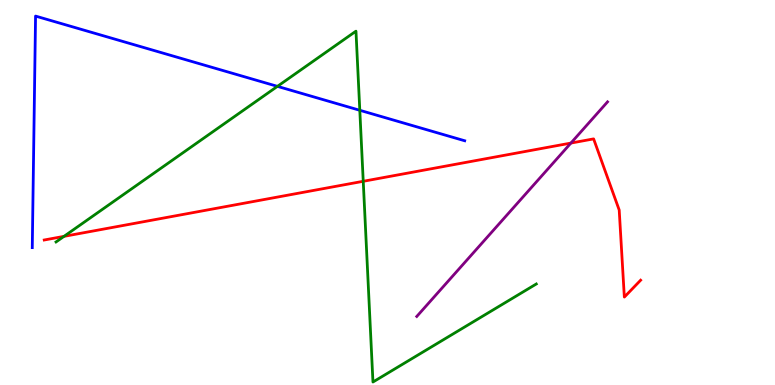[{'lines': ['blue', 'red'], 'intersections': []}, {'lines': ['green', 'red'], 'intersections': [{'x': 0.826, 'y': 3.86}, {'x': 4.69, 'y': 5.29}]}, {'lines': ['purple', 'red'], 'intersections': [{'x': 7.37, 'y': 6.28}]}, {'lines': ['blue', 'green'], 'intersections': [{'x': 3.58, 'y': 7.76}, {'x': 4.64, 'y': 7.14}]}, {'lines': ['blue', 'purple'], 'intersections': []}, {'lines': ['green', 'purple'], 'intersections': []}]